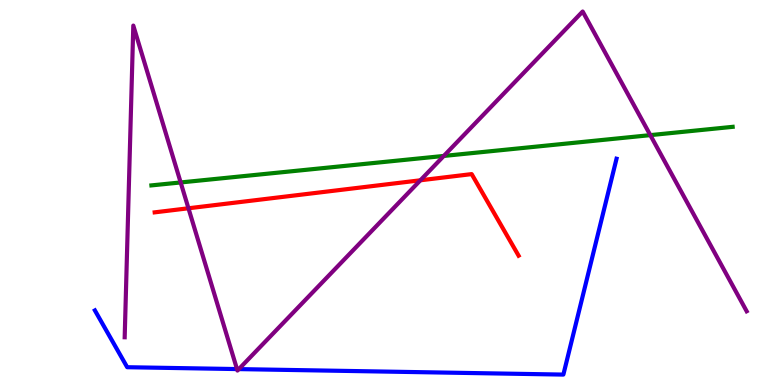[{'lines': ['blue', 'red'], 'intersections': []}, {'lines': ['green', 'red'], 'intersections': []}, {'lines': ['purple', 'red'], 'intersections': [{'x': 2.43, 'y': 4.59}, {'x': 5.42, 'y': 5.32}]}, {'lines': ['blue', 'green'], 'intersections': []}, {'lines': ['blue', 'purple'], 'intersections': [{'x': 3.06, 'y': 0.414}, {'x': 3.08, 'y': 0.413}]}, {'lines': ['green', 'purple'], 'intersections': [{'x': 2.33, 'y': 5.26}, {'x': 5.73, 'y': 5.95}, {'x': 8.39, 'y': 6.49}]}]